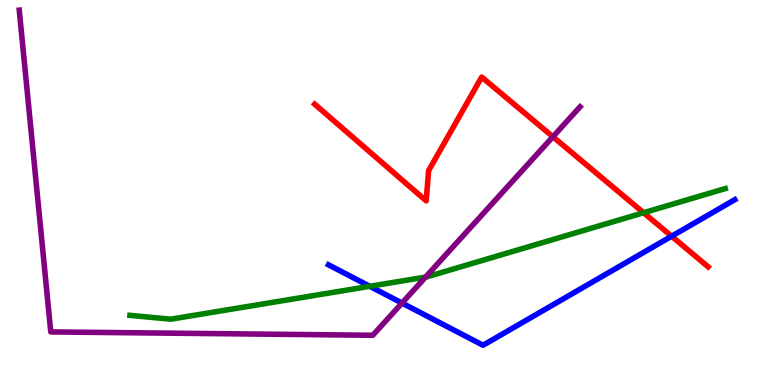[{'lines': ['blue', 'red'], 'intersections': [{'x': 8.67, 'y': 3.86}]}, {'lines': ['green', 'red'], 'intersections': [{'x': 8.3, 'y': 4.47}]}, {'lines': ['purple', 'red'], 'intersections': [{'x': 7.13, 'y': 6.45}]}, {'lines': ['blue', 'green'], 'intersections': [{'x': 4.77, 'y': 2.56}]}, {'lines': ['blue', 'purple'], 'intersections': [{'x': 5.19, 'y': 2.13}]}, {'lines': ['green', 'purple'], 'intersections': [{'x': 5.49, 'y': 2.8}]}]